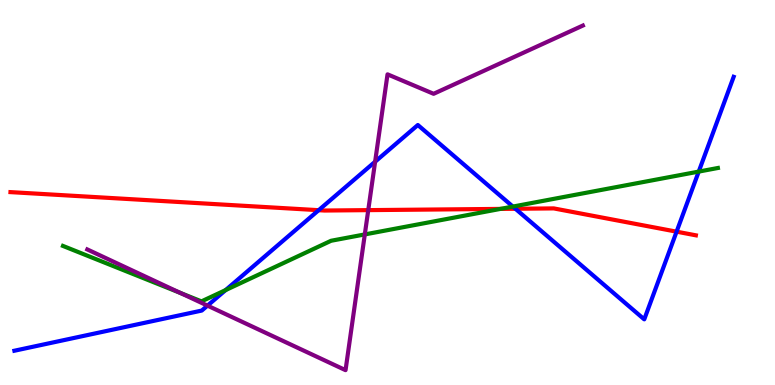[{'lines': ['blue', 'red'], 'intersections': [{'x': 4.11, 'y': 4.54}, {'x': 6.65, 'y': 4.58}, {'x': 8.73, 'y': 3.98}]}, {'lines': ['green', 'red'], 'intersections': [{'x': 6.46, 'y': 4.57}]}, {'lines': ['purple', 'red'], 'intersections': [{'x': 4.75, 'y': 4.54}]}, {'lines': ['blue', 'green'], 'intersections': [{'x': 2.91, 'y': 2.47}, {'x': 6.62, 'y': 4.63}, {'x': 9.02, 'y': 5.54}]}, {'lines': ['blue', 'purple'], 'intersections': [{'x': 2.68, 'y': 2.06}, {'x': 4.84, 'y': 5.8}]}, {'lines': ['green', 'purple'], 'intersections': [{'x': 2.32, 'y': 2.39}, {'x': 4.71, 'y': 3.91}]}]